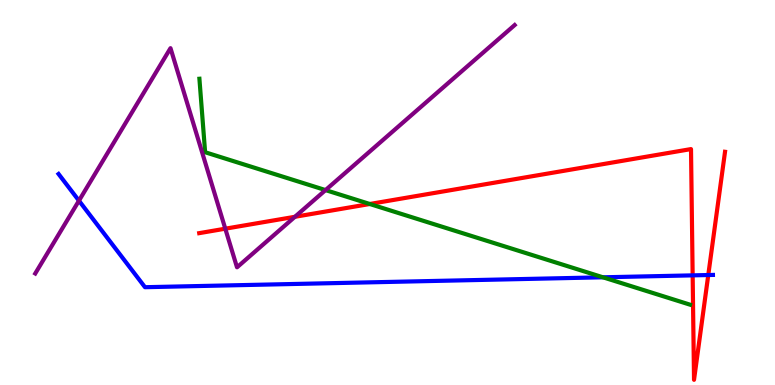[{'lines': ['blue', 'red'], 'intersections': [{'x': 8.94, 'y': 2.85}, {'x': 9.14, 'y': 2.86}]}, {'lines': ['green', 'red'], 'intersections': [{'x': 4.77, 'y': 4.7}]}, {'lines': ['purple', 'red'], 'intersections': [{'x': 2.91, 'y': 4.06}, {'x': 3.81, 'y': 4.37}]}, {'lines': ['blue', 'green'], 'intersections': [{'x': 7.78, 'y': 2.8}]}, {'lines': ['blue', 'purple'], 'intersections': [{'x': 1.02, 'y': 4.79}]}, {'lines': ['green', 'purple'], 'intersections': [{'x': 4.2, 'y': 5.06}]}]